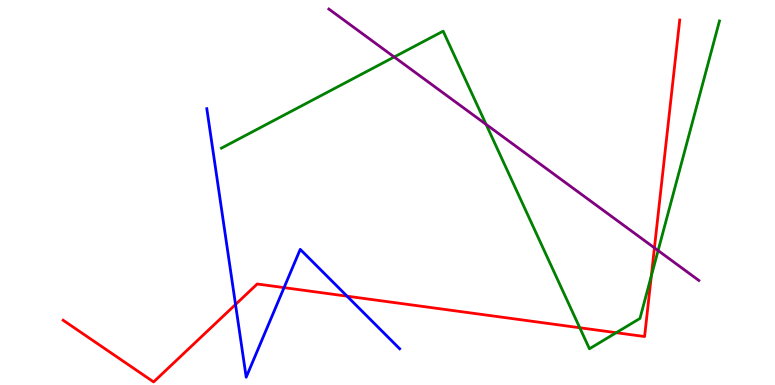[{'lines': ['blue', 'red'], 'intersections': [{'x': 3.04, 'y': 2.09}, {'x': 3.67, 'y': 2.53}, {'x': 4.48, 'y': 2.31}]}, {'lines': ['green', 'red'], 'intersections': [{'x': 7.48, 'y': 1.49}, {'x': 7.95, 'y': 1.36}, {'x': 8.4, 'y': 2.83}]}, {'lines': ['purple', 'red'], 'intersections': [{'x': 8.44, 'y': 3.56}]}, {'lines': ['blue', 'green'], 'intersections': []}, {'lines': ['blue', 'purple'], 'intersections': []}, {'lines': ['green', 'purple'], 'intersections': [{'x': 5.09, 'y': 8.52}, {'x': 6.27, 'y': 6.77}, {'x': 8.49, 'y': 3.49}]}]